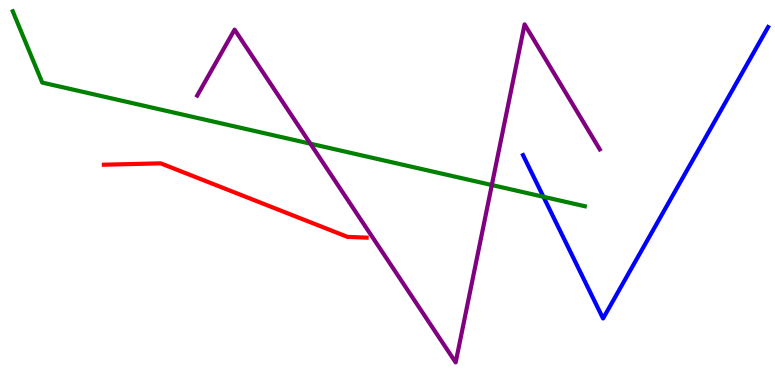[{'lines': ['blue', 'red'], 'intersections': []}, {'lines': ['green', 'red'], 'intersections': []}, {'lines': ['purple', 'red'], 'intersections': []}, {'lines': ['blue', 'green'], 'intersections': [{'x': 7.01, 'y': 4.89}]}, {'lines': ['blue', 'purple'], 'intersections': []}, {'lines': ['green', 'purple'], 'intersections': [{'x': 4.0, 'y': 6.27}, {'x': 6.35, 'y': 5.19}]}]